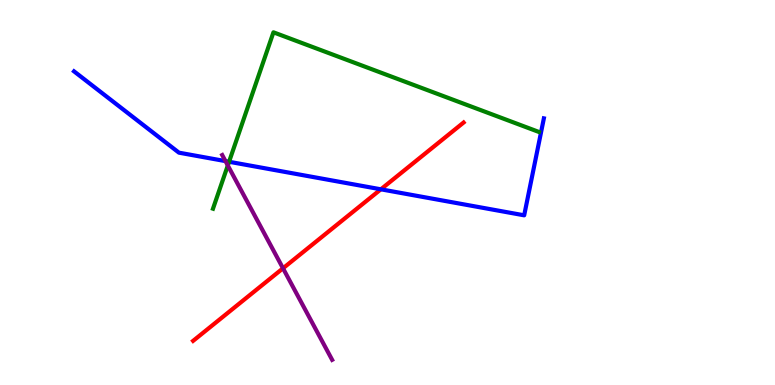[{'lines': ['blue', 'red'], 'intersections': [{'x': 4.91, 'y': 5.08}]}, {'lines': ['green', 'red'], 'intersections': []}, {'lines': ['purple', 'red'], 'intersections': [{'x': 3.65, 'y': 3.03}]}, {'lines': ['blue', 'green'], 'intersections': [{'x': 2.96, 'y': 5.8}]}, {'lines': ['blue', 'purple'], 'intersections': [{'x': 2.91, 'y': 5.82}]}, {'lines': ['green', 'purple'], 'intersections': [{'x': 2.94, 'y': 5.7}]}]